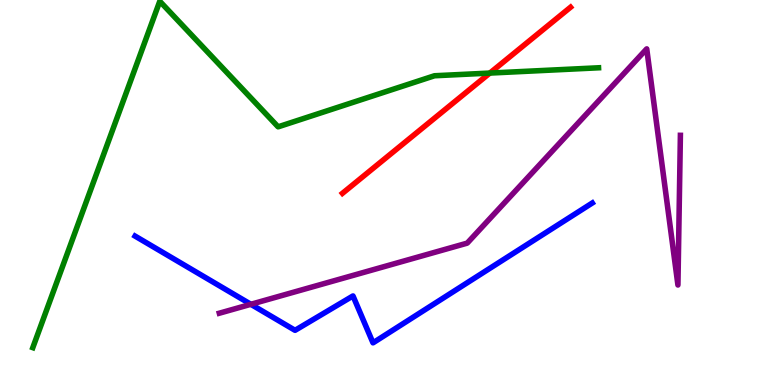[{'lines': ['blue', 'red'], 'intersections': []}, {'lines': ['green', 'red'], 'intersections': [{'x': 6.32, 'y': 8.1}]}, {'lines': ['purple', 'red'], 'intersections': []}, {'lines': ['blue', 'green'], 'intersections': []}, {'lines': ['blue', 'purple'], 'intersections': [{'x': 3.24, 'y': 2.1}]}, {'lines': ['green', 'purple'], 'intersections': []}]